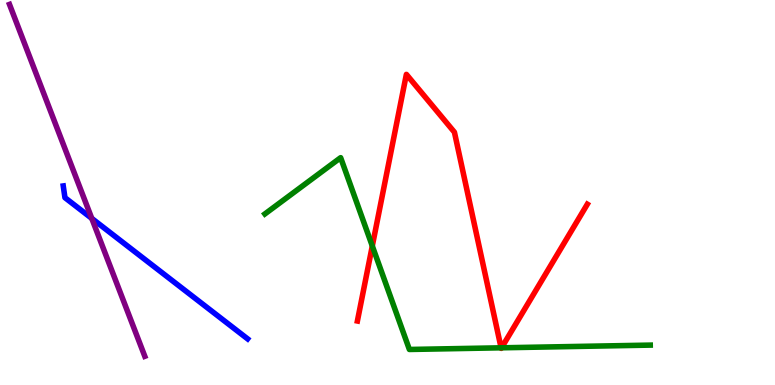[{'lines': ['blue', 'red'], 'intersections': []}, {'lines': ['green', 'red'], 'intersections': [{'x': 4.8, 'y': 3.61}, {'x': 6.47, 'y': 0.966}, {'x': 6.47, 'y': 0.966}]}, {'lines': ['purple', 'red'], 'intersections': []}, {'lines': ['blue', 'green'], 'intersections': []}, {'lines': ['blue', 'purple'], 'intersections': [{'x': 1.18, 'y': 4.33}]}, {'lines': ['green', 'purple'], 'intersections': []}]